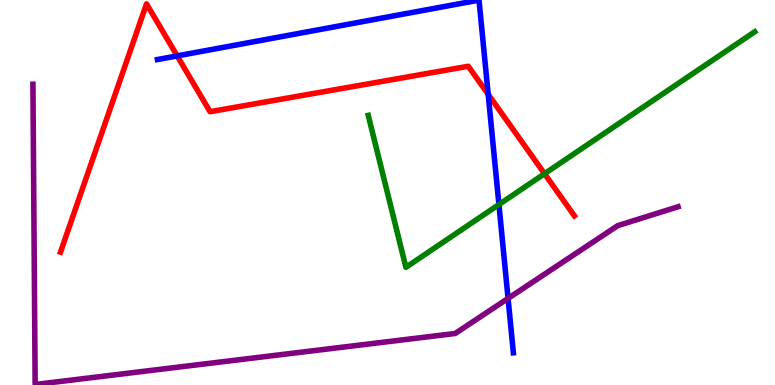[{'lines': ['blue', 'red'], 'intersections': [{'x': 2.29, 'y': 8.55}, {'x': 6.3, 'y': 7.55}]}, {'lines': ['green', 'red'], 'intersections': [{'x': 7.03, 'y': 5.49}]}, {'lines': ['purple', 'red'], 'intersections': []}, {'lines': ['blue', 'green'], 'intersections': [{'x': 6.44, 'y': 4.69}]}, {'lines': ['blue', 'purple'], 'intersections': [{'x': 6.56, 'y': 2.25}]}, {'lines': ['green', 'purple'], 'intersections': []}]